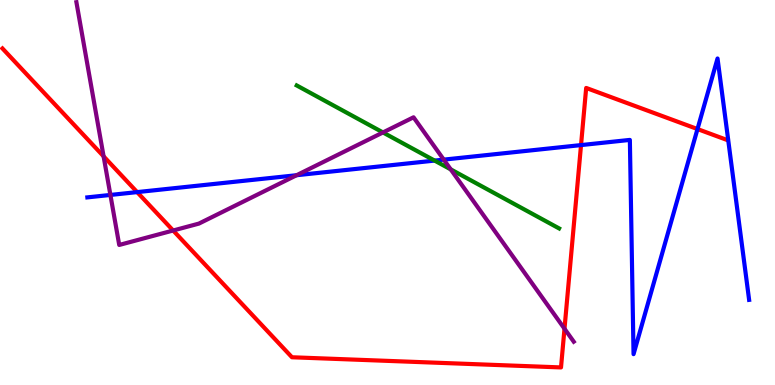[{'lines': ['blue', 'red'], 'intersections': [{'x': 1.77, 'y': 5.01}, {'x': 7.5, 'y': 6.23}, {'x': 9.0, 'y': 6.65}]}, {'lines': ['green', 'red'], 'intersections': []}, {'lines': ['purple', 'red'], 'intersections': [{'x': 1.34, 'y': 5.94}, {'x': 2.23, 'y': 4.01}, {'x': 7.28, 'y': 1.46}]}, {'lines': ['blue', 'green'], 'intersections': [{'x': 5.61, 'y': 5.83}]}, {'lines': ['blue', 'purple'], 'intersections': [{'x': 1.42, 'y': 4.94}, {'x': 3.83, 'y': 5.45}, {'x': 5.73, 'y': 5.85}]}, {'lines': ['green', 'purple'], 'intersections': [{'x': 4.94, 'y': 6.56}, {'x': 5.82, 'y': 5.6}]}]